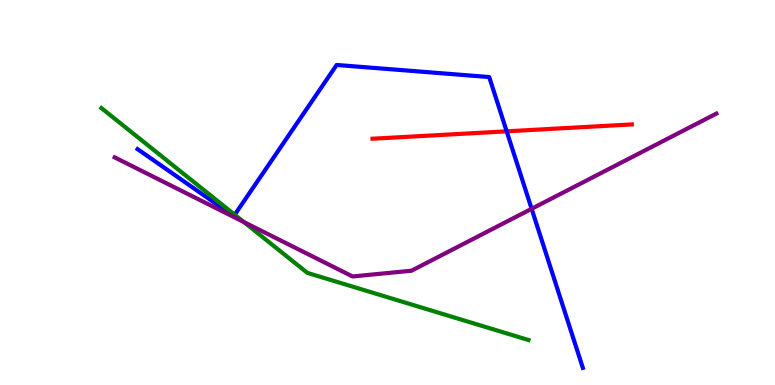[{'lines': ['blue', 'red'], 'intersections': [{'x': 6.54, 'y': 6.59}]}, {'lines': ['green', 'red'], 'intersections': []}, {'lines': ['purple', 'red'], 'intersections': []}, {'lines': ['blue', 'green'], 'intersections': [{'x': 3.03, 'y': 4.42}]}, {'lines': ['blue', 'purple'], 'intersections': [{'x': 6.86, 'y': 4.58}]}, {'lines': ['green', 'purple'], 'intersections': [{'x': 3.15, 'y': 4.23}]}]